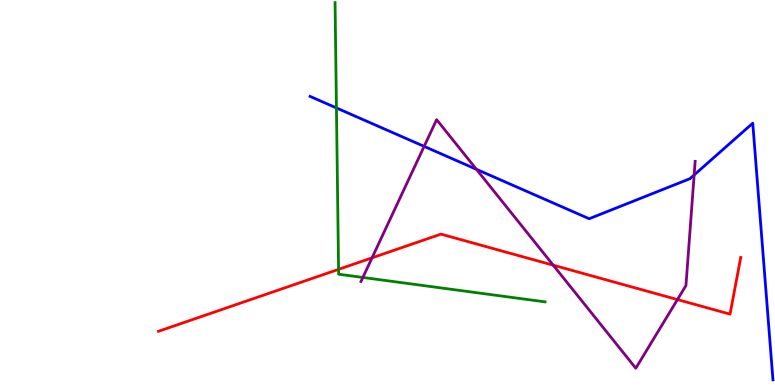[{'lines': ['blue', 'red'], 'intersections': []}, {'lines': ['green', 'red'], 'intersections': [{'x': 4.37, 'y': 3.0}]}, {'lines': ['purple', 'red'], 'intersections': [{'x': 4.8, 'y': 3.3}, {'x': 7.14, 'y': 3.11}, {'x': 8.74, 'y': 2.22}]}, {'lines': ['blue', 'green'], 'intersections': [{'x': 4.34, 'y': 7.2}]}, {'lines': ['blue', 'purple'], 'intersections': [{'x': 5.47, 'y': 6.2}, {'x': 6.15, 'y': 5.6}, {'x': 8.96, 'y': 5.46}]}, {'lines': ['green', 'purple'], 'intersections': [{'x': 4.68, 'y': 2.79}]}]